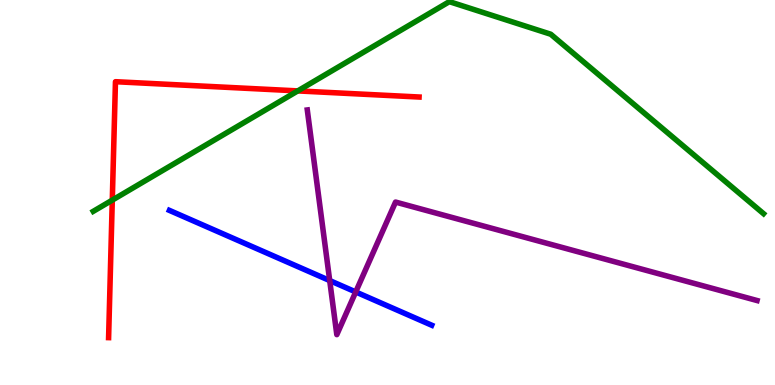[{'lines': ['blue', 'red'], 'intersections': []}, {'lines': ['green', 'red'], 'intersections': [{'x': 1.45, 'y': 4.8}, {'x': 3.84, 'y': 7.64}]}, {'lines': ['purple', 'red'], 'intersections': []}, {'lines': ['blue', 'green'], 'intersections': []}, {'lines': ['blue', 'purple'], 'intersections': [{'x': 4.25, 'y': 2.71}, {'x': 4.59, 'y': 2.42}]}, {'lines': ['green', 'purple'], 'intersections': []}]